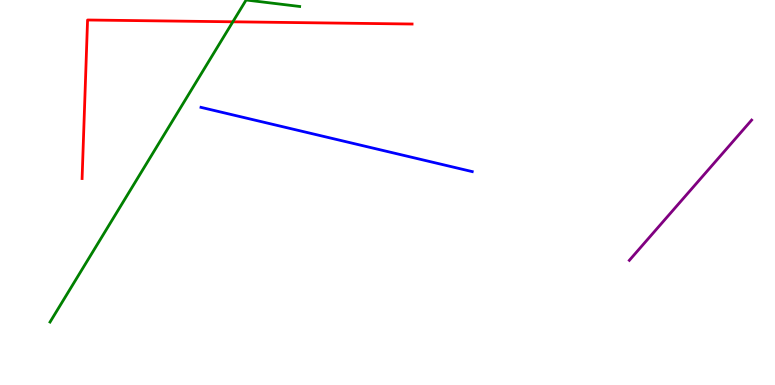[{'lines': ['blue', 'red'], 'intersections': []}, {'lines': ['green', 'red'], 'intersections': [{'x': 3.0, 'y': 9.43}]}, {'lines': ['purple', 'red'], 'intersections': []}, {'lines': ['blue', 'green'], 'intersections': []}, {'lines': ['blue', 'purple'], 'intersections': []}, {'lines': ['green', 'purple'], 'intersections': []}]